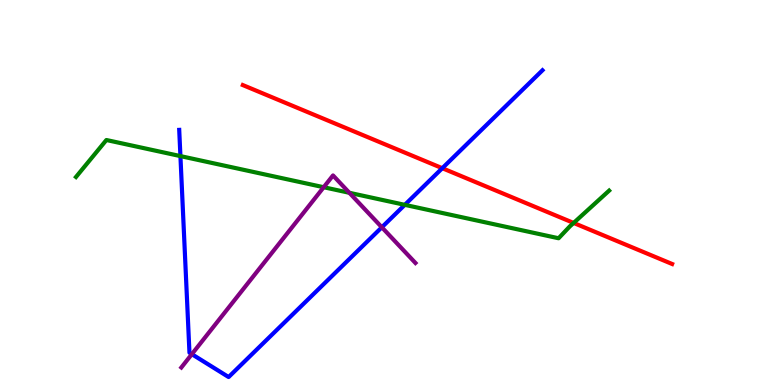[{'lines': ['blue', 'red'], 'intersections': [{'x': 5.71, 'y': 5.63}]}, {'lines': ['green', 'red'], 'intersections': [{'x': 7.4, 'y': 4.21}]}, {'lines': ['purple', 'red'], 'intersections': []}, {'lines': ['blue', 'green'], 'intersections': [{'x': 2.33, 'y': 5.95}, {'x': 5.22, 'y': 4.68}]}, {'lines': ['blue', 'purple'], 'intersections': [{'x': 2.48, 'y': 0.801}, {'x': 4.93, 'y': 4.1}]}, {'lines': ['green', 'purple'], 'intersections': [{'x': 4.18, 'y': 5.14}, {'x': 4.51, 'y': 4.99}]}]